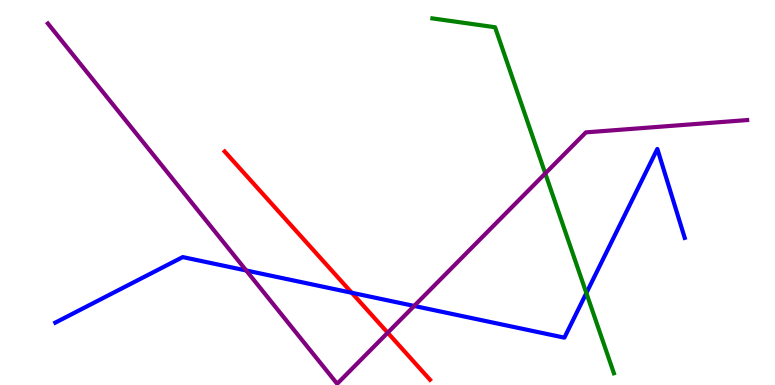[{'lines': ['blue', 'red'], 'intersections': [{'x': 4.54, 'y': 2.4}]}, {'lines': ['green', 'red'], 'intersections': []}, {'lines': ['purple', 'red'], 'intersections': [{'x': 5.0, 'y': 1.36}]}, {'lines': ['blue', 'green'], 'intersections': [{'x': 7.57, 'y': 2.39}]}, {'lines': ['blue', 'purple'], 'intersections': [{'x': 3.18, 'y': 2.97}, {'x': 5.34, 'y': 2.05}]}, {'lines': ['green', 'purple'], 'intersections': [{'x': 7.04, 'y': 5.5}]}]